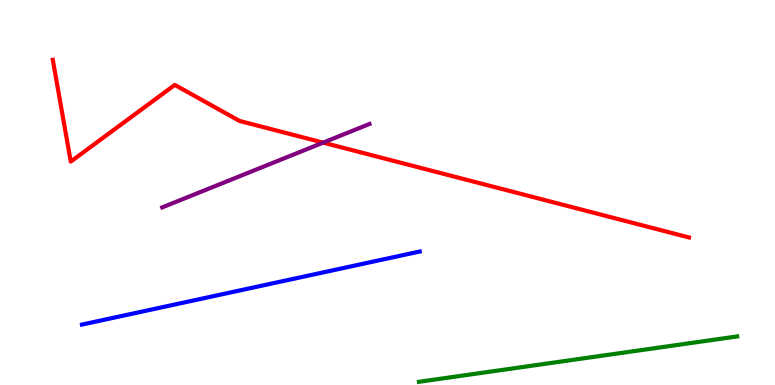[{'lines': ['blue', 'red'], 'intersections': []}, {'lines': ['green', 'red'], 'intersections': []}, {'lines': ['purple', 'red'], 'intersections': [{'x': 4.17, 'y': 6.3}]}, {'lines': ['blue', 'green'], 'intersections': []}, {'lines': ['blue', 'purple'], 'intersections': []}, {'lines': ['green', 'purple'], 'intersections': []}]